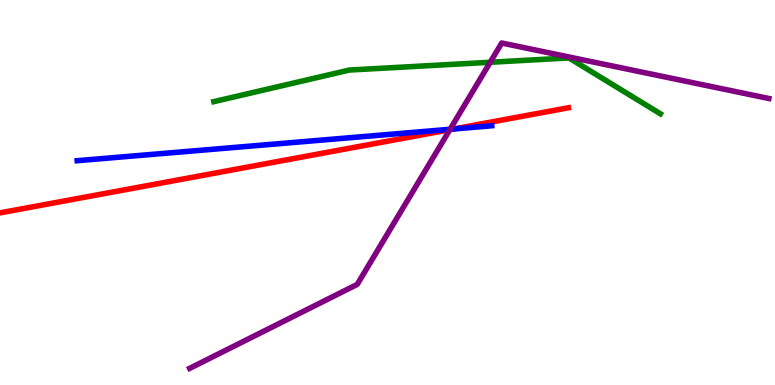[{'lines': ['blue', 'red'], 'intersections': [{'x': 5.86, 'y': 6.65}]}, {'lines': ['green', 'red'], 'intersections': []}, {'lines': ['purple', 'red'], 'intersections': [{'x': 5.8, 'y': 6.63}]}, {'lines': ['blue', 'green'], 'intersections': []}, {'lines': ['blue', 'purple'], 'intersections': [{'x': 5.81, 'y': 6.64}]}, {'lines': ['green', 'purple'], 'intersections': [{'x': 6.33, 'y': 8.38}]}]